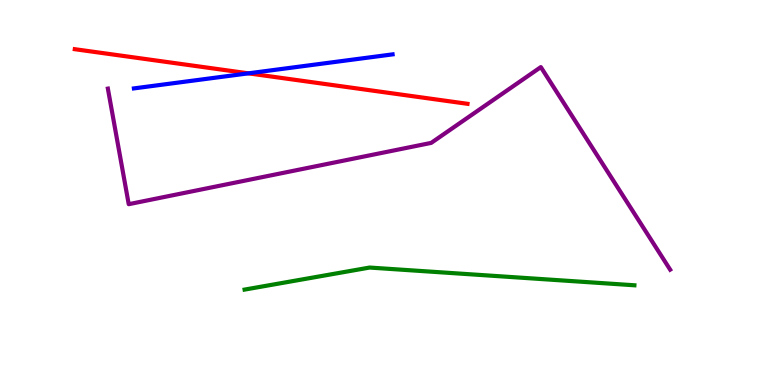[{'lines': ['blue', 'red'], 'intersections': [{'x': 3.21, 'y': 8.1}]}, {'lines': ['green', 'red'], 'intersections': []}, {'lines': ['purple', 'red'], 'intersections': []}, {'lines': ['blue', 'green'], 'intersections': []}, {'lines': ['blue', 'purple'], 'intersections': []}, {'lines': ['green', 'purple'], 'intersections': []}]